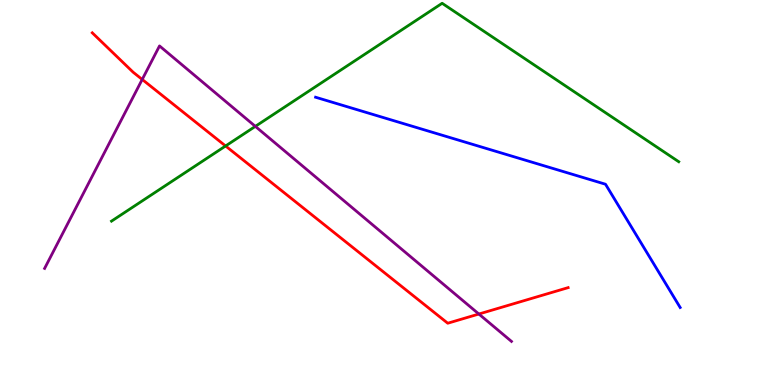[{'lines': ['blue', 'red'], 'intersections': []}, {'lines': ['green', 'red'], 'intersections': [{'x': 2.91, 'y': 6.21}]}, {'lines': ['purple', 'red'], 'intersections': [{'x': 1.83, 'y': 7.94}, {'x': 6.18, 'y': 1.84}]}, {'lines': ['blue', 'green'], 'intersections': []}, {'lines': ['blue', 'purple'], 'intersections': []}, {'lines': ['green', 'purple'], 'intersections': [{'x': 3.29, 'y': 6.72}]}]